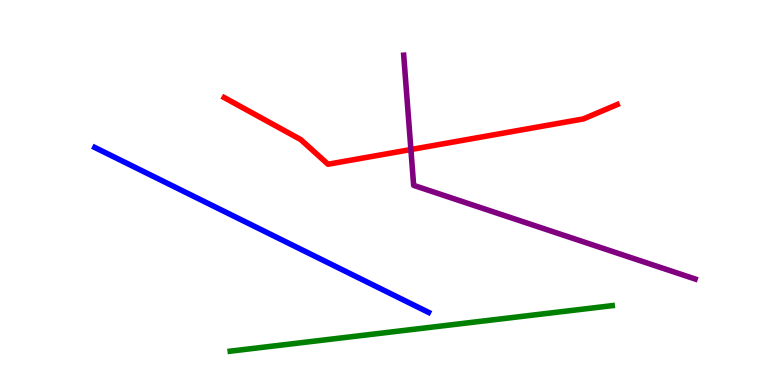[{'lines': ['blue', 'red'], 'intersections': []}, {'lines': ['green', 'red'], 'intersections': []}, {'lines': ['purple', 'red'], 'intersections': [{'x': 5.3, 'y': 6.12}]}, {'lines': ['blue', 'green'], 'intersections': []}, {'lines': ['blue', 'purple'], 'intersections': []}, {'lines': ['green', 'purple'], 'intersections': []}]